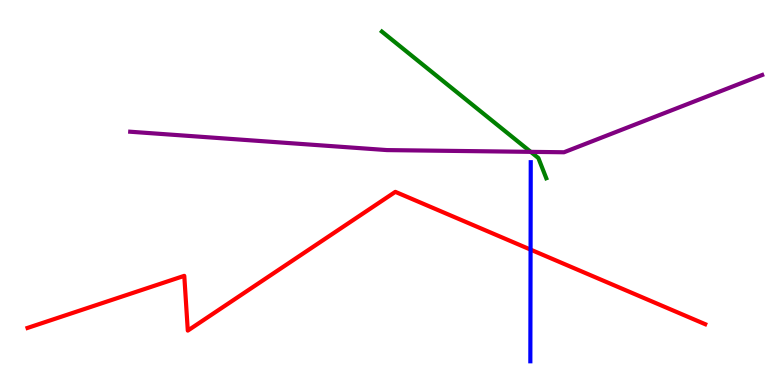[{'lines': ['blue', 'red'], 'intersections': [{'x': 6.85, 'y': 3.52}]}, {'lines': ['green', 'red'], 'intersections': []}, {'lines': ['purple', 'red'], 'intersections': []}, {'lines': ['blue', 'green'], 'intersections': []}, {'lines': ['blue', 'purple'], 'intersections': []}, {'lines': ['green', 'purple'], 'intersections': [{'x': 6.85, 'y': 6.06}]}]